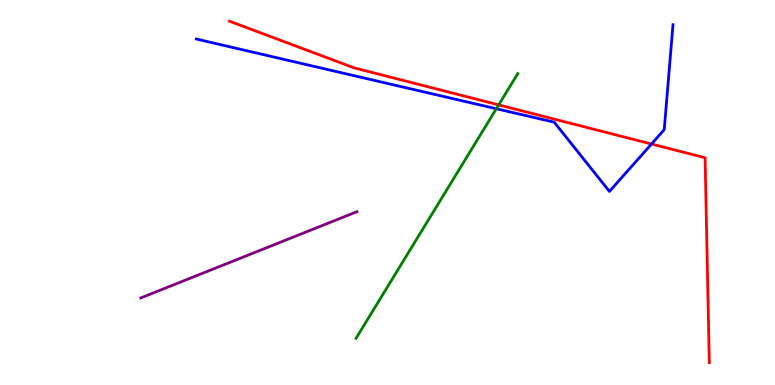[{'lines': ['blue', 'red'], 'intersections': [{'x': 8.41, 'y': 6.26}]}, {'lines': ['green', 'red'], 'intersections': [{'x': 6.43, 'y': 7.28}]}, {'lines': ['purple', 'red'], 'intersections': []}, {'lines': ['blue', 'green'], 'intersections': [{'x': 6.4, 'y': 7.18}]}, {'lines': ['blue', 'purple'], 'intersections': []}, {'lines': ['green', 'purple'], 'intersections': []}]